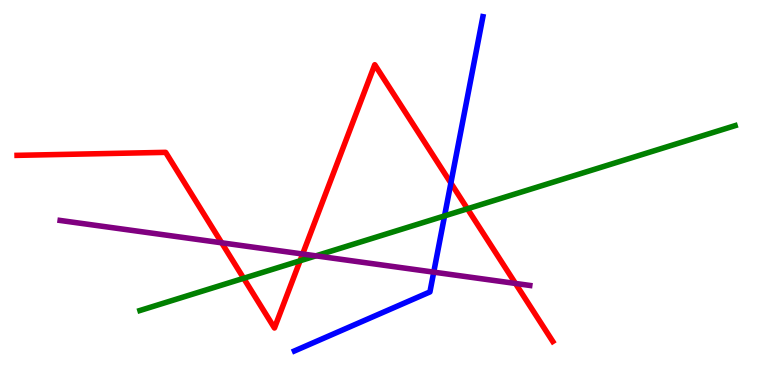[{'lines': ['blue', 'red'], 'intersections': [{'x': 5.82, 'y': 5.25}]}, {'lines': ['green', 'red'], 'intersections': [{'x': 3.14, 'y': 2.77}, {'x': 3.87, 'y': 3.23}, {'x': 6.03, 'y': 4.58}]}, {'lines': ['purple', 'red'], 'intersections': [{'x': 2.86, 'y': 3.69}, {'x': 3.91, 'y': 3.4}, {'x': 6.65, 'y': 2.64}]}, {'lines': ['blue', 'green'], 'intersections': [{'x': 5.74, 'y': 4.39}]}, {'lines': ['blue', 'purple'], 'intersections': [{'x': 5.6, 'y': 2.93}]}, {'lines': ['green', 'purple'], 'intersections': [{'x': 4.08, 'y': 3.35}]}]